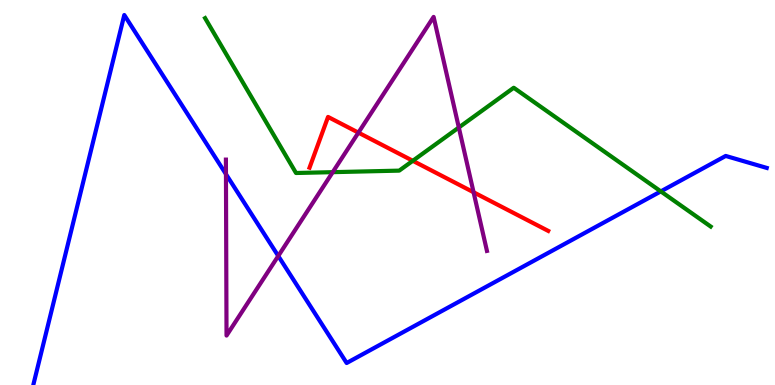[{'lines': ['blue', 'red'], 'intersections': []}, {'lines': ['green', 'red'], 'intersections': [{'x': 5.33, 'y': 5.82}]}, {'lines': ['purple', 'red'], 'intersections': [{'x': 4.62, 'y': 6.55}, {'x': 6.11, 'y': 5.01}]}, {'lines': ['blue', 'green'], 'intersections': [{'x': 8.53, 'y': 5.03}]}, {'lines': ['blue', 'purple'], 'intersections': [{'x': 2.92, 'y': 5.48}, {'x': 3.59, 'y': 3.35}]}, {'lines': ['green', 'purple'], 'intersections': [{'x': 4.29, 'y': 5.53}, {'x': 5.92, 'y': 6.69}]}]